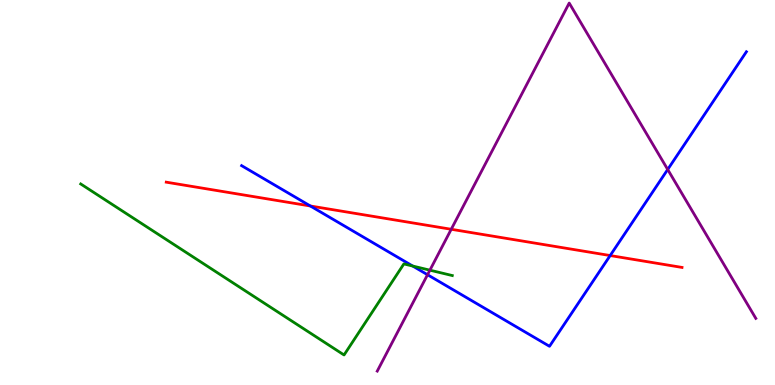[{'lines': ['blue', 'red'], 'intersections': [{'x': 4.0, 'y': 4.65}, {'x': 7.87, 'y': 3.36}]}, {'lines': ['green', 'red'], 'intersections': []}, {'lines': ['purple', 'red'], 'intersections': [{'x': 5.82, 'y': 4.04}]}, {'lines': ['blue', 'green'], 'intersections': [{'x': 5.33, 'y': 3.09}]}, {'lines': ['blue', 'purple'], 'intersections': [{'x': 5.52, 'y': 2.86}, {'x': 8.62, 'y': 5.6}]}, {'lines': ['green', 'purple'], 'intersections': [{'x': 5.55, 'y': 2.98}]}]